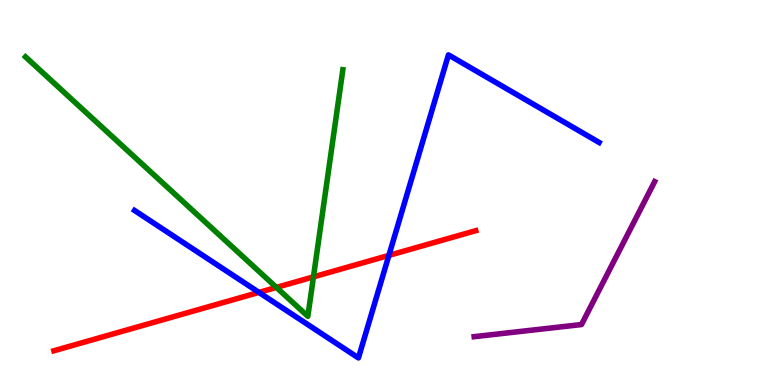[{'lines': ['blue', 'red'], 'intersections': [{'x': 3.34, 'y': 2.41}, {'x': 5.02, 'y': 3.37}]}, {'lines': ['green', 'red'], 'intersections': [{'x': 3.57, 'y': 2.53}, {'x': 4.04, 'y': 2.81}]}, {'lines': ['purple', 'red'], 'intersections': []}, {'lines': ['blue', 'green'], 'intersections': []}, {'lines': ['blue', 'purple'], 'intersections': []}, {'lines': ['green', 'purple'], 'intersections': []}]